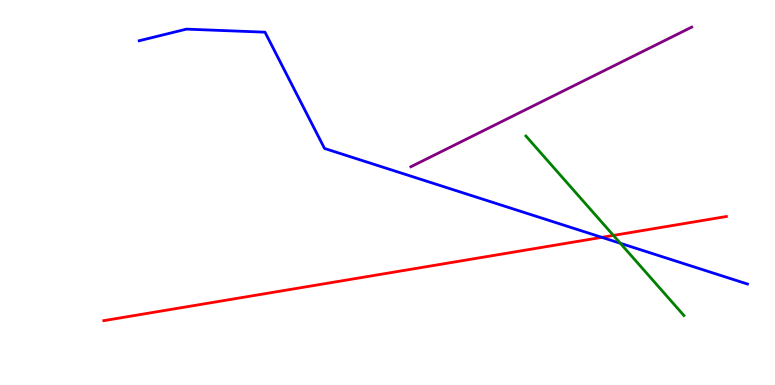[{'lines': ['blue', 'red'], 'intersections': [{'x': 7.77, 'y': 3.84}]}, {'lines': ['green', 'red'], 'intersections': [{'x': 7.91, 'y': 3.89}]}, {'lines': ['purple', 'red'], 'intersections': []}, {'lines': ['blue', 'green'], 'intersections': [{'x': 8.0, 'y': 3.68}]}, {'lines': ['blue', 'purple'], 'intersections': []}, {'lines': ['green', 'purple'], 'intersections': []}]